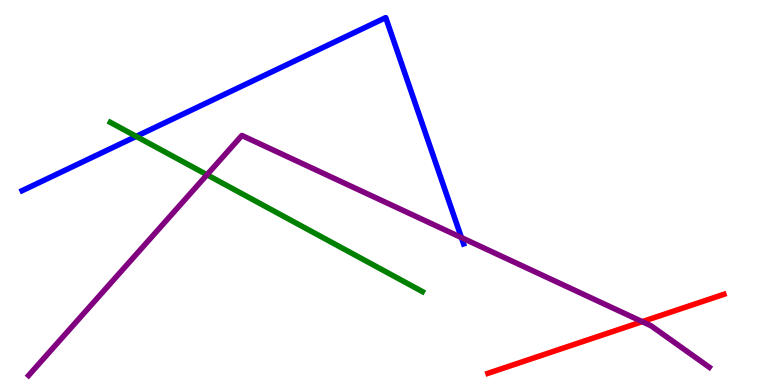[{'lines': ['blue', 'red'], 'intersections': []}, {'lines': ['green', 'red'], 'intersections': []}, {'lines': ['purple', 'red'], 'intersections': [{'x': 8.29, 'y': 1.65}]}, {'lines': ['blue', 'green'], 'intersections': [{'x': 1.76, 'y': 6.46}]}, {'lines': ['blue', 'purple'], 'intersections': [{'x': 5.95, 'y': 3.83}]}, {'lines': ['green', 'purple'], 'intersections': [{'x': 2.67, 'y': 5.46}]}]